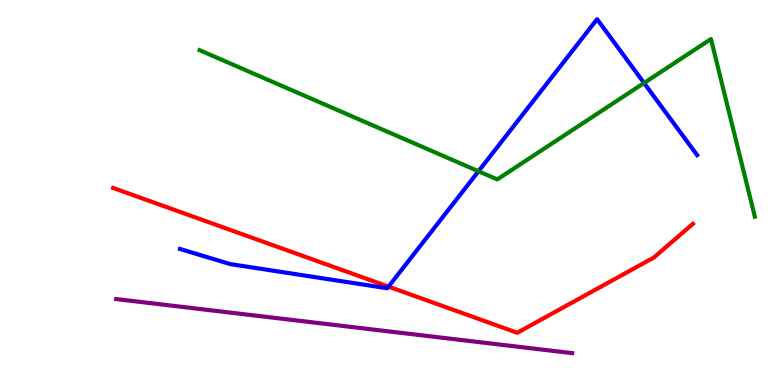[{'lines': ['blue', 'red'], 'intersections': [{'x': 5.01, 'y': 2.55}]}, {'lines': ['green', 'red'], 'intersections': []}, {'lines': ['purple', 'red'], 'intersections': []}, {'lines': ['blue', 'green'], 'intersections': [{'x': 6.17, 'y': 5.55}, {'x': 8.31, 'y': 7.84}]}, {'lines': ['blue', 'purple'], 'intersections': []}, {'lines': ['green', 'purple'], 'intersections': []}]